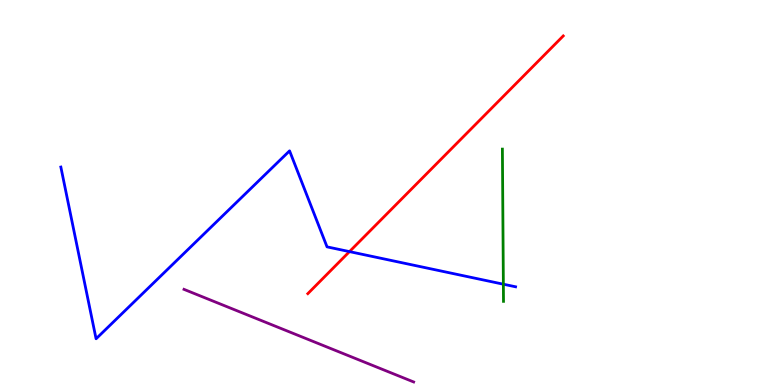[{'lines': ['blue', 'red'], 'intersections': [{'x': 4.51, 'y': 3.46}]}, {'lines': ['green', 'red'], 'intersections': []}, {'lines': ['purple', 'red'], 'intersections': []}, {'lines': ['blue', 'green'], 'intersections': [{'x': 6.5, 'y': 2.62}]}, {'lines': ['blue', 'purple'], 'intersections': []}, {'lines': ['green', 'purple'], 'intersections': []}]